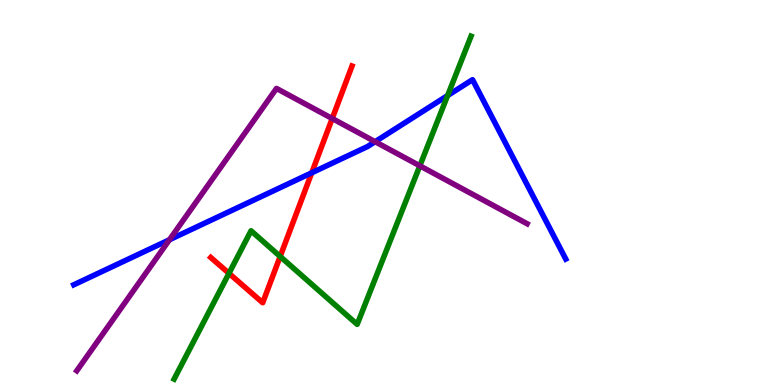[{'lines': ['blue', 'red'], 'intersections': [{'x': 4.02, 'y': 5.51}]}, {'lines': ['green', 'red'], 'intersections': [{'x': 2.95, 'y': 2.9}, {'x': 3.62, 'y': 3.34}]}, {'lines': ['purple', 'red'], 'intersections': [{'x': 4.29, 'y': 6.92}]}, {'lines': ['blue', 'green'], 'intersections': [{'x': 5.78, 'y': 7.52}]}, {'lines': ['blue', 'purple'], 'intersections': [{'x': 2.19, 'y': 3.77}, {'x': 4.84, 'y': 6.32}]}, {'lines': ['green', 'purple'], 'intersections': [{'x': 5.42, 'y': 5.69}]}]